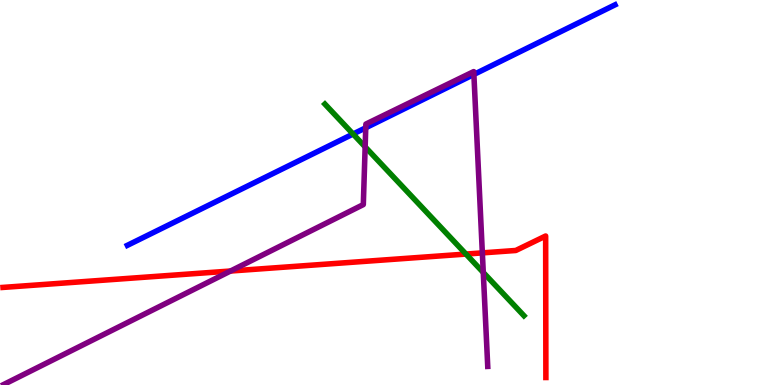[{'lines': ['blue', 'red'], 'intersections': []}, {'lines': ['green', 'red'], 'intersections': [{'x': 6.01, 'y': 3.4}]}, {'lines': ['purple', 'red'], 'intersections': [{'x': 2.97, 'y': 2.96}, {'x': 6.22, 'y': 3.43}]}, {'lines': ['blue', 'green'], 'intersections': [{'x': 4.56, 'y': 6.52}]}, {'lines': ['blue', 'purple'], 'intersections': [{'x': 4.72, 'y': 6.68}, {'x': 6.11, 'y': 8.07}]}, {'lines': ['green', 'purple'], 'intersections': [{'x': 4.71, 'y': 6.19}, {'x': 6.24, 'y': 2.92}]}]